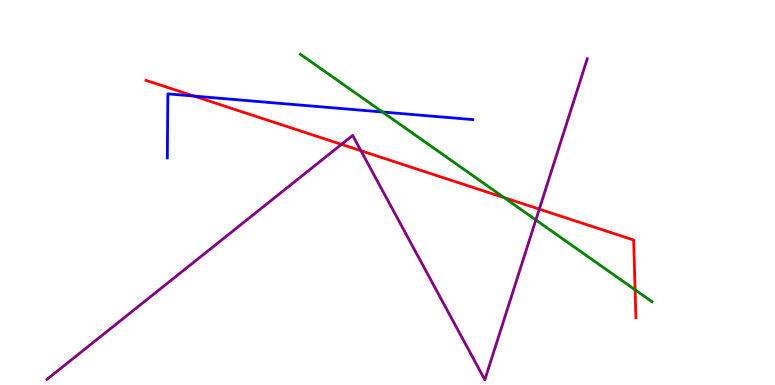[{'lines': ['blue', 'red'], 'intersections': [{'x': 2.5, 'y': 7.5}]}, {'lines': ['green', 'red'], 'intersections': [{'x': 6.5, 'y': 4.87}, {'x': 8.2, 'y': 2.47}]}, {'lines': ['purple', 'red'], 'intersections': [{'x': 4.41, 'y': 6.25}, {'x': 4.66, 'y': 6.08}, {'x': 6.96, 'y': 4.57}]}, {'lines': ['blue', 'green'], 'intersections': [{'x': 4.93, 'y': 7.09}]}, {'lines': ['blue', 'purple'], 'intersections': []}, {'lines': ['green', 'purple'], 'intersections': [{'x': 6.91, 'y': 4.29}]}]